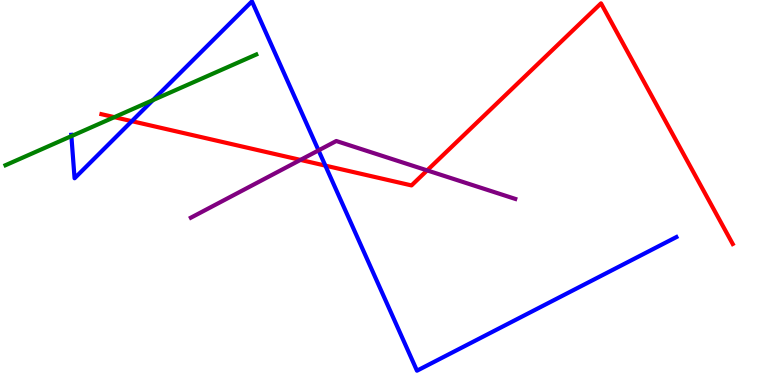[{'lines': ['blue', 'red'], 'intersections': [{'x': 1.7, 'y': 6.85}, {'x': 4.2, 'y': 5.7}]}, {'lines': ['green', 'red'], 'intersections': [{'x': 1.48, 'y': 6.96}]}, {'lines': ['purple', 'red'], 'intersections': [{'x': 3.88, 'y': 5.85}, {'x': 5.51, 'y': 5.57}]}, {'lines': ['blue', 'green'], 'intersections': [{'x': 0.921, 'y': 6.46}, {'x': 1.97, 'y': 7.4}]}, {'lines': ['blue', 'purple'], 'intersections': [{'x': 4.11, 'y': 6.09}]}, {'lines': ['green', 'purple'], 'intersections': []}]